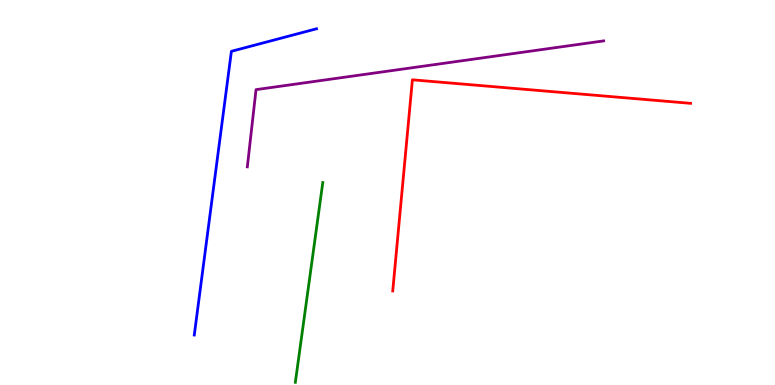[{'lines': ['blue', 'red'], 'intersections': []}, {'lines': ['green', 'red'], 'intersections': []}, {'lines': ['purple', 'red'], 'intersections': []}, {'lines': ['blue', 'green'], 'intersections': []}, {'lines': ['blue', 'purple'], 'intersections': []}, {'lines': ['green', 'purple'], 'intersections': []}]